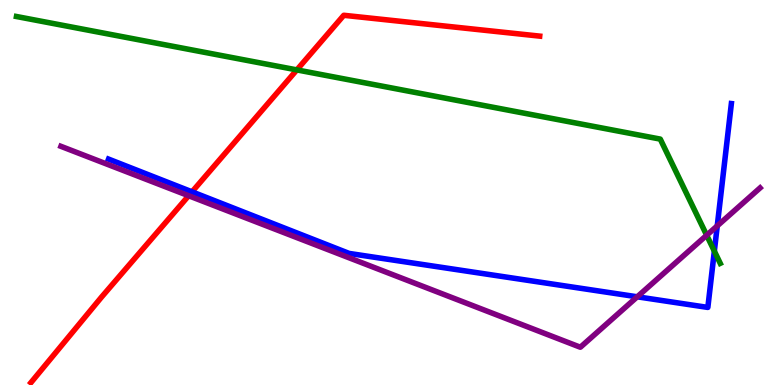[{'lines': ['blue', 'red'], 'intersections': [{'x': 2.48, 'y': 5.02}]}, {'lines': ['green', 'red'], 'intersections': [{'x': 3.83, 'y': 8.18}]}, {'lines': ['purple', 'red'], 'intersections': [{'x': 2.43, 'y': 4.92}]}, {'lines': ['blue', 'green'], 'intersections': [{'x': 9.22, 'y': 3.48}]}, {'lines': ['blue', 'purple'], 'intersections': [{'x': 8.22, 'y': 2.29}, {'x': 9.25, 'y': 4.13}]}, {'lines': ['green', 'purple'], 'intersections': [{'x': 9.12, 'y': 3.89}]}]